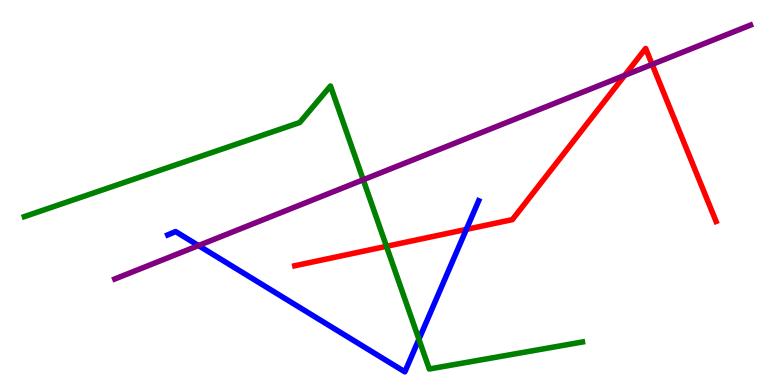[{'lines': ['blue', 'red'], 'intersections': [{'x': 6.02, 'y': 4.04}]}, {'lines': ['green', 'red'], 'intersections': [{'x': 4.99, 'y': 3.6}]}, {'lines': ['purple', 'red'], 'intersections': [{'x': 8.06, 'y': 8.04}, {'x': 8.41, 'y': 8.33}]}, {'lines': ['blue', 'green'], 'intersections': [{'x': 5.41, 'y': 1.19}]}, {'lines': ['blue', 'purple'], 'intersections': [{'x': 2.56, 'y': 3.62}]}, {'lines': ['green', 'purple'], 'intersections': [{'x': 4.69, 'y': 5.33}]}]